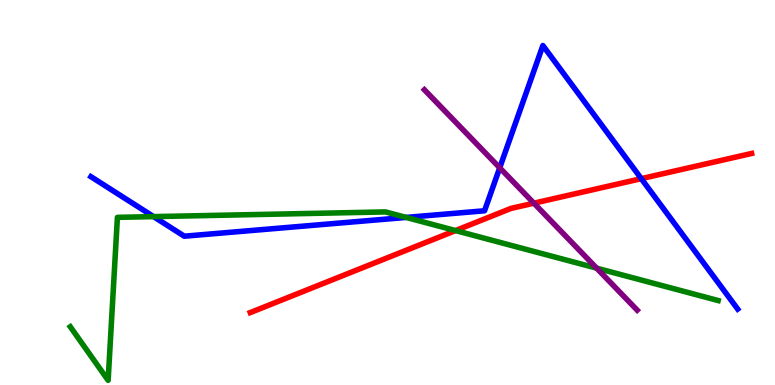[{'lines': ['blue', 'red'], 'intersections': [{'x': 8.27, 'y': 5.36}]}, {'lines': ['green', 'red'], 'intersections': [{'x': 5.88, 'y': 4.01}]}, {'lines': ['purple', 'red'], 'intersections': [{'x': 6.89, 'y': 4.72}]}, {'lines': ['blue', 'green'], 'intersections': [{'x': 1.98, 'y': 4.37}, {'x': 5.24, 'y': 4.35}]}, {'lines': ['blue', 'purple'], 'intersections': [{'x': 6.45, 'y': 5.64}]}, {'lines': ['green', 'purple'], 'intersections': [{'x': 7.7, 'y': 3.03}]}]